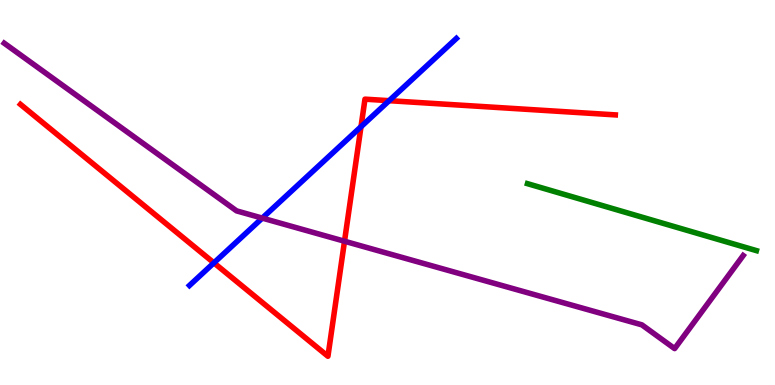[{'lines': ['blue', 'red'], 'intersections': [{'x': 2.76, 'y': 3.17}, {'x': 4.66, 'y': 6.71}, {'x': 5.02, 'y': 7.38}]}, {'lines': ['green', 'red'], 'intersections': []}, {'lines': ['purple', 'red'], 'intersections': [{'x': 4.45, 'y': 3.73}]}, {'lines': ['blue', 'green'], 'intersections': []}, {'lines': ['blue', 'purple'], 'intersections': [{'x': 3.38, 'y': 4.33}]}, {'lines': ['green', 'purple'], 'intersections': []}]